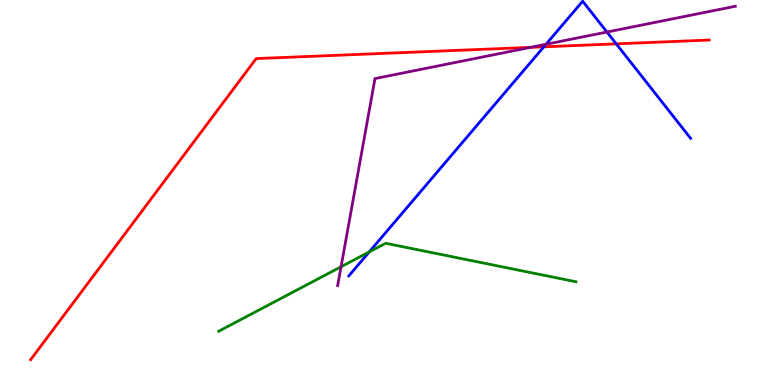[{'lines': ['blue', 'red'], 'intersections': [{'x': 7.02, 'y': 8.78}, {'x': 7.95, 'y': 8.86}]}, {'lines': ['green', 'red'], 'intersections': []}, {'lines': ['purple', 'red'], 'intersections': [{'x': 6.85, 'y': 8.77}]}, {'lines': ['blue', 'green'], 'intersections': [{'x': 4.76, 'y': 3.46}]}, {'lines': ['blue', 'purple'], 'intersections': [{'x': 7.05, 'y': 8.85}, {'x': 7.83, 'y': 9.17}]}, {'lines': ['green', 'purple'], 'intersections': [{'x': 4.4, 'y': 3.07}]}]